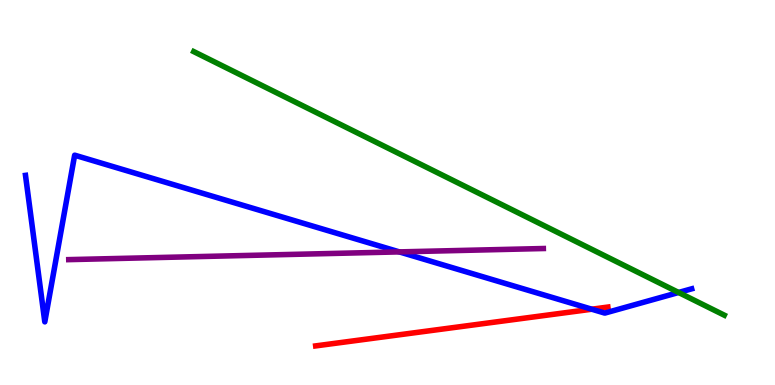[{'lines': ['blue', 'red'], 'intersections': [{'x': 7.64, 'y': 1.97}]}, {'lines': ['green', 'red'], 'intersections': []}, {'lines': ['purple', 'red'], 'intersections': []}, {'lines': ['blue', 'green'], 'intersections': [{'x': 8.76, 'y': 2.4}]}, {'lines': ['blue', 'purple'], 'intersections': [{'x': 5.15, 'y': 3.46}]}, {'lines': ['green', 'purple'], 'intersections': []}]